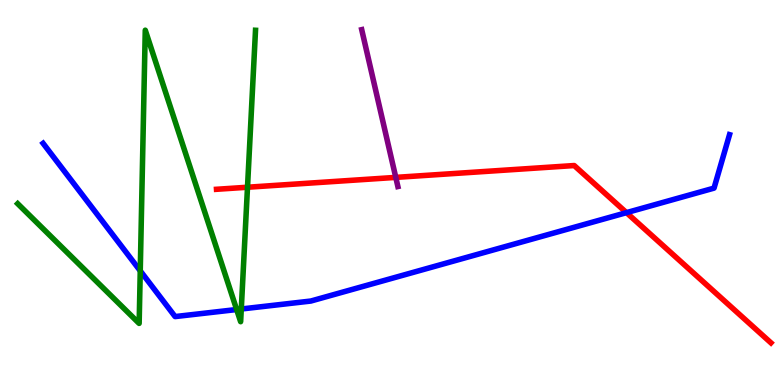[{'lines': ['blue', 'red'], 'intersections': [{'x': 8.08, 'y': 4.48}]}, {'lines': ['green', 'red'], 'intersections': [{'x': 3.19, 'y': 5.14}]}, {'lines': ['purple', 'red'], 'intersections': [{'x': 5.11, 'y': 5.39}]}, {'lines': ['blue', 'green'], 'intersections': [{'x': 1.81, 'y': 2.97}, {'x': 3.05, 'y': 1.96}, {'x': 3.11, 'y': 1.97}]}, {'lines': ['blue', 'purple'], 'intersections': []}, {'lines': ['green', 'purple'], 'intersections': []}]